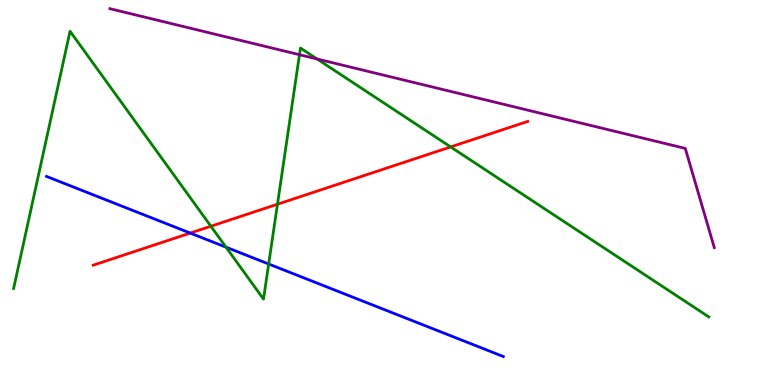[{'lines': ['blue', 'red'], 'intersections': [{'x': 2.45, 'y': 3.95}]}, {'lines': ['green', 'red'], 'intersections': [{'x': 2.72, 'y': 4.12}, {'x': 3.58, 'y': 4.7}, {'x': 5.81, 'y': 6.18}]}, {'lines': ['purple', 'red'], 'intersections': []}, {'lines': ['blue', 'green'], 'intersections': [{'x': 2.92, 'y': 3.58}, {'x': 3.47, 'y': 3.14}]}, {'lines': ['blue', 'purple'], 'intersections': []}, {'lines': ['green', 'purple'], 'intersections': [{'x': 3.86, 'y': 8.58}, {'x': 4.09, 'y': 8.47}]}]